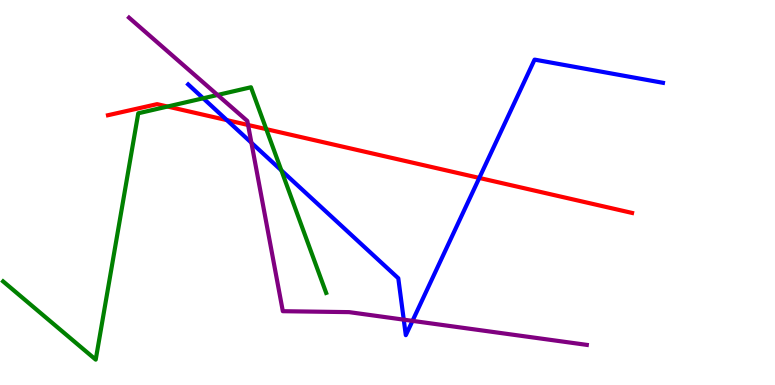[{'lines': ['blue', 'red'], 'intersections': [{'x': 2.93, 'y': 6.88}, {'x': 6.18, 'y': 5.38}]}, {'lines': ['green', 'red'], 'intersections': [{'x': 2.16, 'y': 7.23}, {'x': 3.44, 'y': 6.65}]}, {'lines': ['purple', 'red'], 'intersections': [{'x': 3.2, 'y': 6.75}]}, {'lines': ['blue', 'green'], 'intersections': [{'x': 2.62, 'y': 7.45}, {'x': 3.63, 'y': 5.57}]}, {'lines': ['blue', 'purple'], 'intersections': [{'x': 3.24, 'y': 6.29}, {'x': 5.21, 'y': 1.7}, {'x': 5.32, 'y': 1.67}]}, {'lines': ['green', 'purple'], 'intersections': [{'x': 2.81, 'y': 7.53}]}]